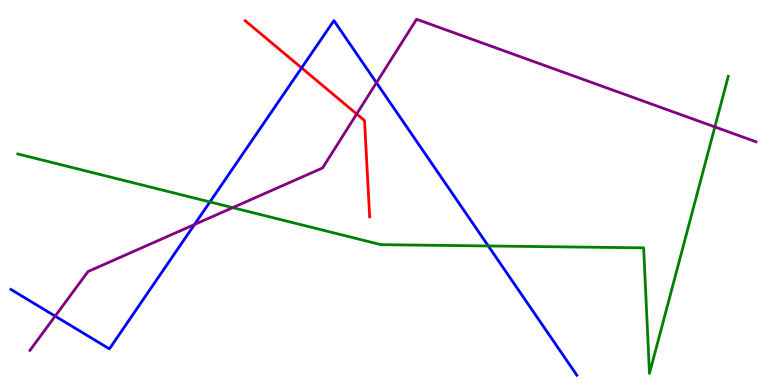[{'lines': ['blue', 'red'], 'intersections': [{'x': 3.89, 'y': 8.24}]}, {'lines': ['green', 'red'], 'intersections': []}, {'lines': ['purple', 'red'], 'intersections': [{'x': 4.6, 'y': 7.04}]}, {'lines': ['blue', 'green'], 'intersections': [{'x': 2.71, 'y': 4.75}, {'x': 6.3, 'y': 3.61}]}, {'lines': ['blue', 'purple'], 'intersections': [{'x': 0.712, 'y': 1.79}, {'x': 2.51, 'y': 4.17}, {'x': 4.86, 'y': 7.85}]}, {'lines': ['green', 'purple'], 'intersections': [{'x': 3.0, 'y': 4.61}, {'x': 9.22, 'y': 6.7}]}]